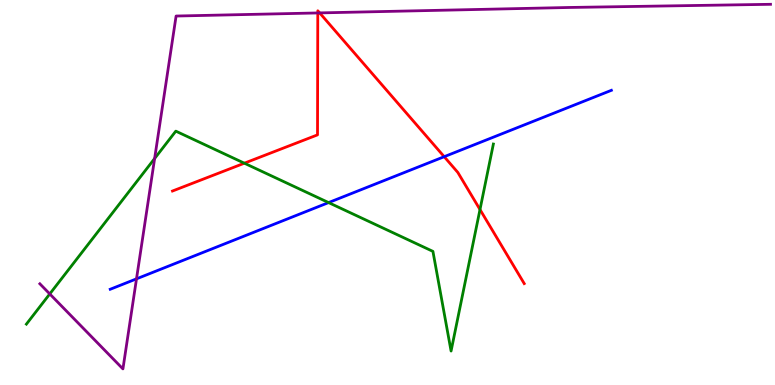[{'lines': ['blue', 'red'], 'intersections': [{'x': 5.73, 'y': 5.93}]}, {'lines': ['green', 'red'], 'intersections': [{'x': 3.15, 'y': 5.76}, {'x': 6.19, 'y': 4.56}]}, {'lines': ['purple', 'red'], 'intersections': [{'x': 4.1, 'y': 9.66}, {'x': 4.12, 'y': 9.66}]}, {'lines': ['blue', 'green'], 'intersections': [{'x': 4.24, 'y': 4.74}]}, {'lines': ['blue', 'purple'], 'intersections': [{'x': 1.76, 'y': 2.76}]}, {'lines': ['green', 'purple'], 'intersections': [{'x': 0.642, 'y': 2.37}, {'x': 2.0, 'y': 5.88}]}]